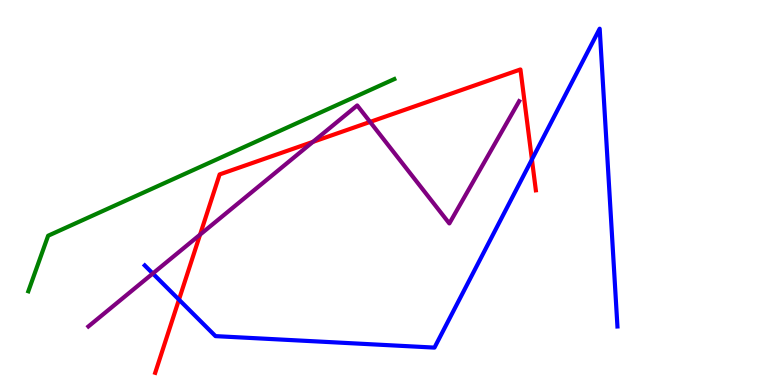[{'lines': ['blue', 'red'], 'intersections': [{'x': 2.31, 'y': 2.22}, {'x': 6.86, 'y': 5.86}]}, {'lines': ['green', 'red'], 'intersections': []}, {'lines': ['purple', 'red'], 'intersections': [{'x': 2.58, 'y': 3.91}, {'x': 4.04, 'y': 6.31}, {'x': 4.78, 'y': 6.83}]}, {'lines': ['blue', 'green'], 'intersections': []}, {'lines': ['blue', 'purple'], 'intersections': [{'x': 1.97, 'y': 2.9}]}, {'lines': ['green', 'purple'], 'intersections': []}]